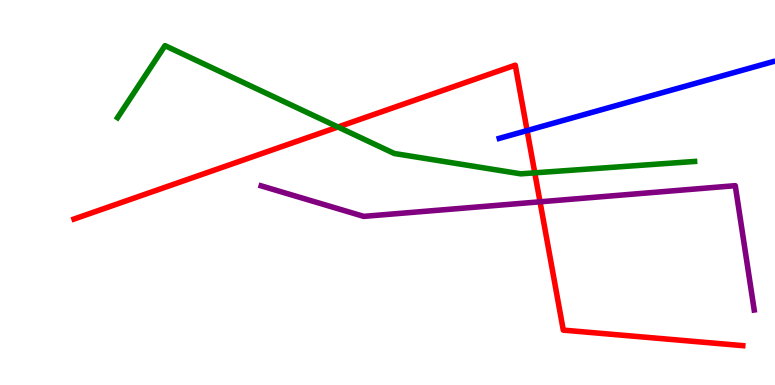[{'lines': ['blue', 'red'], 'intersections': [{'x': 6.8, 'y': 6.61}]}, {'lines': ['green', 'red'], 'intersections': [{'x': 4.36, 'y': 6.7}, {'x': 6.9, 'y': 5.51}]}, {'lines': ['purple', 'red'], 'intersections': [{'x': 6.97, 'y': 4.76}]}, {'lines': ['blue', 'green'], 'intersections': []}, {'lines': ['blue', 'purple'], 'intersections': []}, {'lines': ['green', 'purple'], 'intersections': []}]